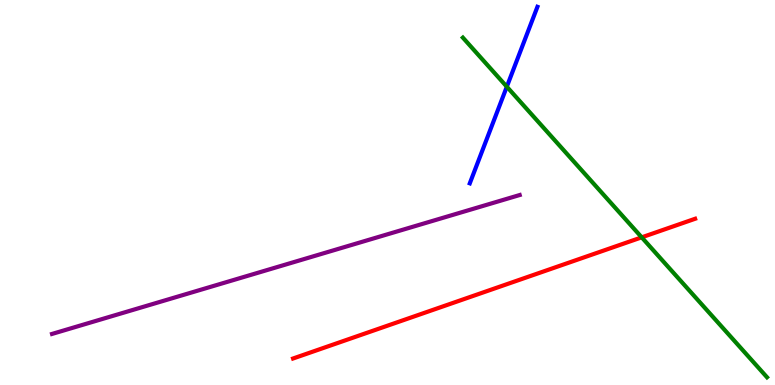[{'lines': ['blue', 'red'], 'intersections': []}, {'lines': ['green', 'red'], 'intersections': [{'x': 8.28, 'y': 3.84}]}, {'lines': ['purple', 'red'], 'intersections': []}, {'lines': ['blue', 'green'], 'intersections': [{'x': 6.54, 'y': 7.75}]}, {'lines': ['blue', 'purple'], 'intersections': []}, {'lines': ['green', 'purple'], 'intersections': []}]